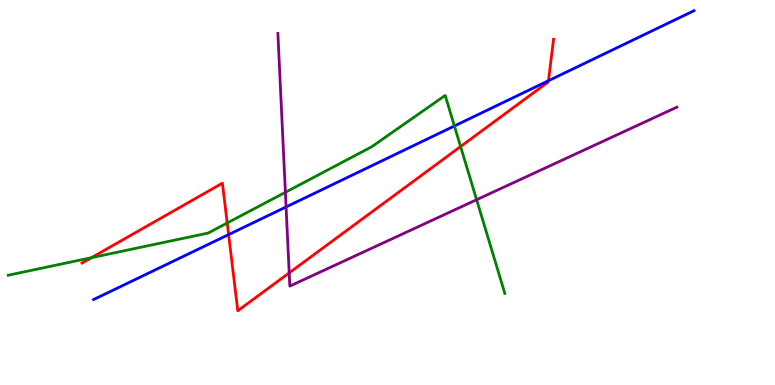[{'lines': ['blue', 'red'], 'intersections': [{'x': 2.95, 'y': 3.91}, {'x': 7.08, 'y': 7.9}]}, {'lines': ['green', 'red'], 'intersections': [{'x': 1.18, 'y': 3.31}, {'x': 2.93, 'y': 4.21}, {'x': 5.94, 'y': 6.19}]}, {'lines': ['purple', 'red'], 'intersections': [{'x': 3.73, 'y': 2.91}]}, {'lines': ['blue', 'green'], 'intersections': [{'x': 5.86, 'y': 6.73}]}, {'lines': ['blue', 'purple'], 'intersections': [{'x': 3.69, 'y': 4.62}]}, {'lines': ['green', 'purple'], 'intersections': [{'x': 3.68, 'y': 5.0}, {'x': 6.15, 'y': 4.81}]}]